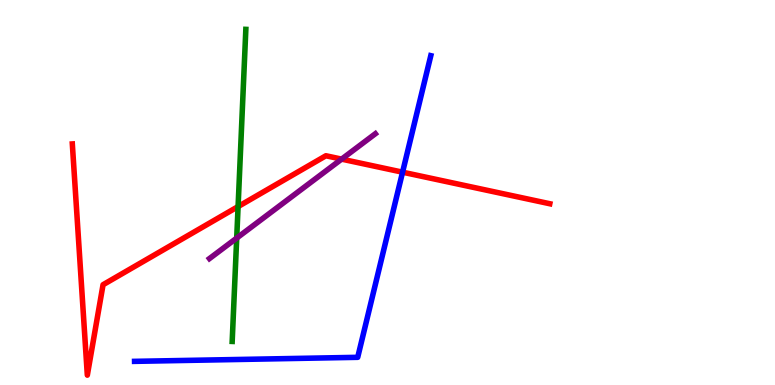[{'lines': ['blue', 'red'], 'intersections': [{'x': 5.19, 'y': 5.53}]}, {'lines': ['green', 'red'], 'intersections': [{'x': 3.07, 'y': 4.63}]}, {'lines': ['purple', 'red'], 'intersections': [{'x': 4.41, 'y': 5.87}]}, {'lines': ['blue', 'green'], 'intersections': []}, {'lines': ['blue', 'purple'], 'intersections': []}, {'lines': ['green', 'purple'], 'intersections': [{'x': 3.05, 'y': 3.82}]}]